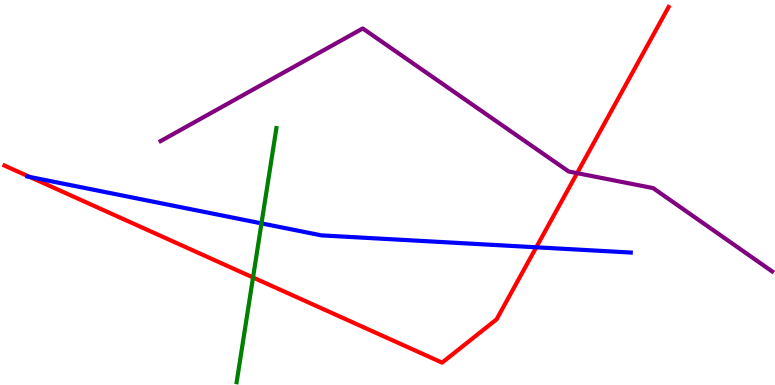[{'lines': ['blue', 'red'], 'intersections': [{'x': 0.386, 'y': 5.4}, {'x': 6.92, 'y': 3.58}]}, {'lines': ['green', 'red'], 'intersections': [{'x': 3.26, 'y': 2.79}]}, {'lines': ['purple', 'red'], 'intersections': [{'x': 7.45, 'y': 5.5}]}, {'lines': ['blue', 'green'], 'intersections': [{'x': 3.37, 'y': 4.2}]}, {'lines': ['blue', 'purple'], 'intersections': []}, {'lines': ['green', 'purple'], 'intersections': []}]